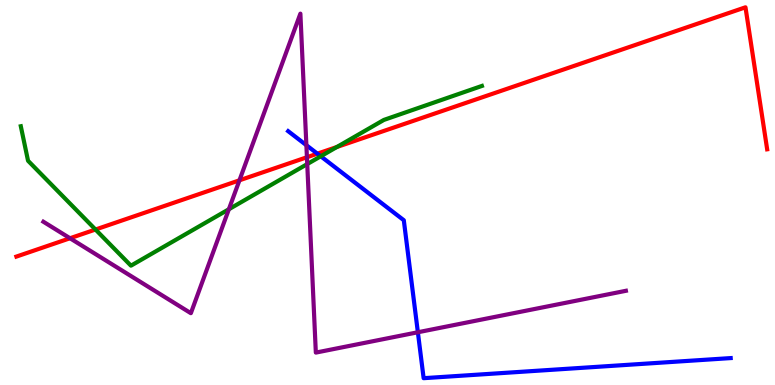[{'lines': ['blue', 'red'], 'intersections': [{'x': 4.1, 'y': 6.01}]}, {'lines': ['green', 'red'], 'intersections': [{'x': 1.23, 'y': 4.04}, {'x': 4.35, 'y': 6.18}]}, {'lines': ['purple', 'red'], 'intersections': [{'x': 0.903, 'y': 3.81}, {'x': 3.09, 'y': 5.32}, {'x': 3.96, 'y': 5.92}]}, {'lines': ['blue', 'green'], 'intersections': [{'x': 4.14, 'y': 5.94}]}, {'lines': ['blue', 'purple'], 'intersections': [{'x': 3.95, 'y': 6.23}, {'x': 5.39, 'y': 1.37}]}, {'lines': ['green', 'purple'], 'intersections': [{'x': 2.95, 'y': 4.57}, {'x': 3.96, 'y': 5.74}]}]